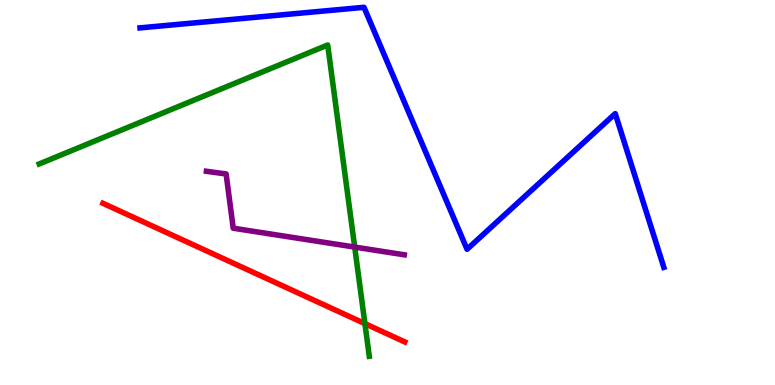[{'lines': ['blue', 'red'], 'intersections': []}, {'lines': ['green', 'red'], 'intersections': [{'x': 4.71, 'y': 1.59}]}, {'lines': ['purple', 'red'], 'intersections': []}, {'lines': ['blue', 'green'], 'intersections': []}, {'lines': ['blue', 'purple'], 'intersections': []}, {'lines': ['green', 'purple'], 'intersections': [{'x': 4.58, 'y': 3.58}]}]